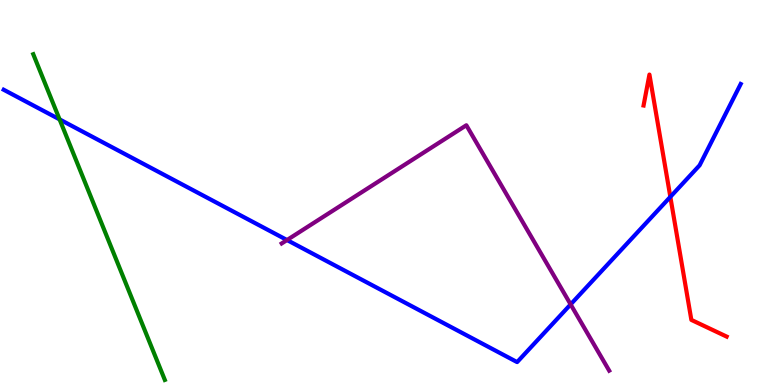[{'lines': ['blue', 'red'], 'intersections': [{'x': 8.65, 'y': 4.89}]}, {'lines': ['green', 'red'], 'intersections': []}, {'lines': ['purple', 'red'], 'intersections': []}, {'lines': ['blue', 'green'], 'intersections': [{'x': 0.769, 'y': 6.9}]}, {'lines': ['blue', 'purple'], 'intersections': [{'x': 3.7, 'y': 3.77}, {'x': 7.36, 'y': 2.09}]}, {'lines': ['green', 'purple'], 'intersections': []}]